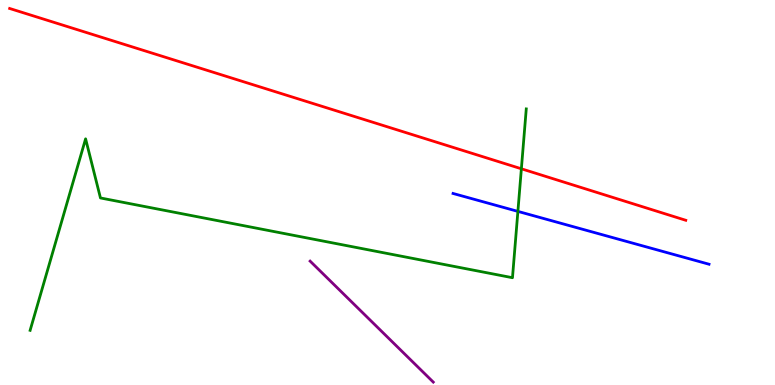[{'lines': ['blue', 'red'], 'intersections': []}, {'lines': ['green', 'red'], 'intersections': [{'x': 6.73, 'y': 5.62}]}, {'lines': ['purple', 'red'], 'intersections': []}, {'lines': ['blue', 'green'], 'intersections': [{'x': 6.68, 'y': 4.51}]}, {'lines': ['blue', 'purple'], 'intersections': []}, {'lines': ['green', 'purple'], 'intersections': []}]